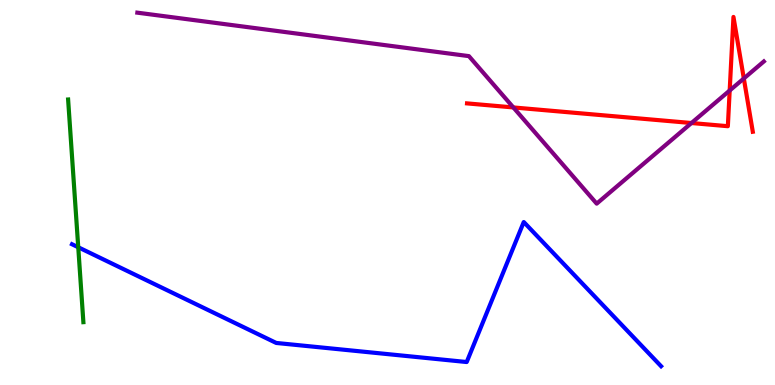[{'lines': ['blue', 'red'], 'intersections': []}, {'lines': ['green', 'red'], 'intersections': []}, {'lines': ['purple', 'red'], 'intersections': [{'x': 6.62, 'y': 7.21}, {'x': 8.92, 'y': 6.8}, {'x': 9.42, 'y': 7.65}, {'x': 9.6, 'y': 7.96}]}, {'lines': ['blue', 'green'], 'intersections': [{'x': 1.01, 'y': 3.58}]}, {'lines': ['blue', 'purple'], 'intersections': []}, {'lines': ['green', 'purple'], 'intersections': []}]